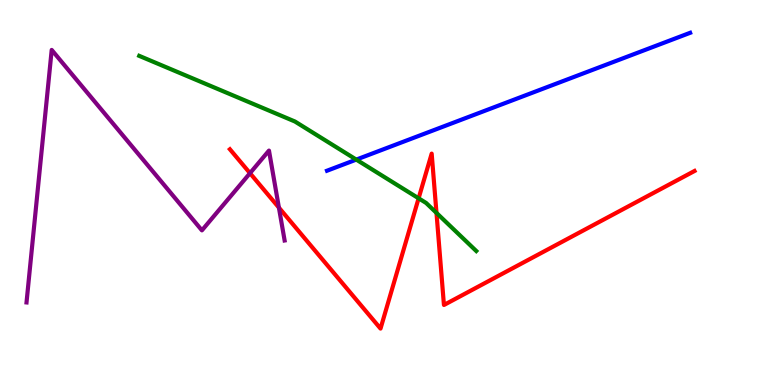[{'lines': ['blue', 'red'], 'intersections': []}, {'lines': ['green', 'red'], 'intersections': [{'x': 5.4, 'y': 4.85}, {'x': 5.63, 'y': 4.47}]}, {'lines': ['purple', 'red'], 'intersections': [{'x': 3.23, 'y': 5.5}, {'x': 3.6, 'y': 4.61}]}, {'lines': ['blue', 'green'], 'intersections': [{'x': 4.6, 'y': 5.85}]}, {'lines': ['blue', 'purple'], 'intersections': []}, {'lines': ['green', 'purple'], 'intersections': []}]